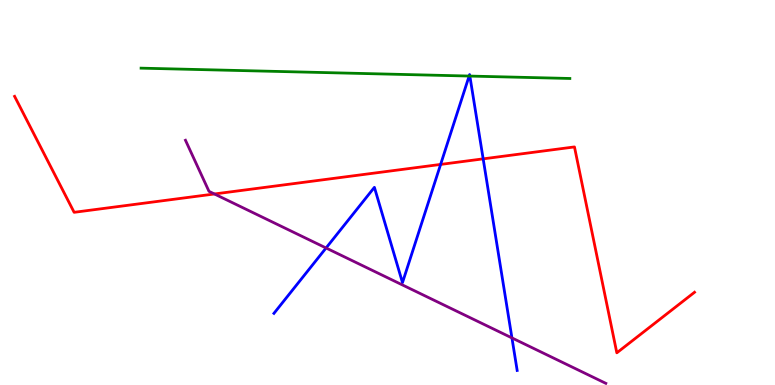[{'lines': ['blue', 'red'], 'intersections': [{'x': 5.69, 'y': 5.73}, {'x': 6.23, 'y': 5.87}]}, {'lines': ['green', 'red'], 'intersections': []}, {'lines': ['purple', 'red'], 'intersections': [{'x': 2.77, 'y': 4.96}]}, {'lines': ['blue', 'green'], 'intersections': [{'x': 6.05, 'y': 8.02}, {'x': 6.06, 'y': 8.02}]}, {'lines': ['blue', 'purple'], 'intersections': [{'x': 4.21, 'y': 3.56}, {'x': 6.61, 'y': 1.22}]}, {'lines': ['green', 'purple'], 'intersections': []}]